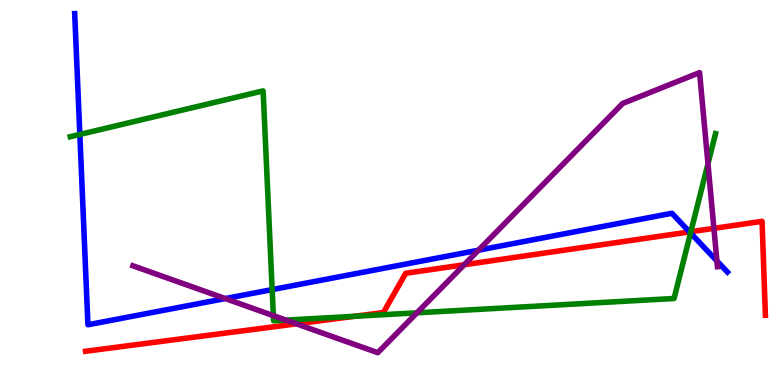[{'lines': ['blue', 'red'], 'intersections': [{'x': 8.9, 'y': 3.98}]}, {'lines': ['green', 'red'], 'intersections': [{'x': 4.58, 'y': 1.78}, {'x': 8.91, 'y': 3.98}]}, {'lines': ['purple', 'red'], 'intersections': [{'x': 3.83, 'y': 1.59}, {'x': 5.99, 'y': 3.12}, {'x': 9.21, 'y': 4.07}]}, {'lines': ['blue', 'green'], 'intersections': [{'x': 1.03, 'y': 6.51}, {'x': 3.51, 'y': 2.48}, {'x': 8.91, 'y': 3.95}]}, {'lines': ['blue', 'purple'], 'intersections': [{'x': 2.91, 'y': 2.25}, {'x': 6.17, 'y': 3.5}, {'x': 9.25, 'y': 3.22}]}, {'lines': ['green', 'purple'], 'intersections': [{'x': 3.53, 'y': 1.8}, {'x': 3.69, 'y': 1.69}, {'x': 5.38, 'y': 1.88}, {'x': 9.14, 'y': 5.75}]}]